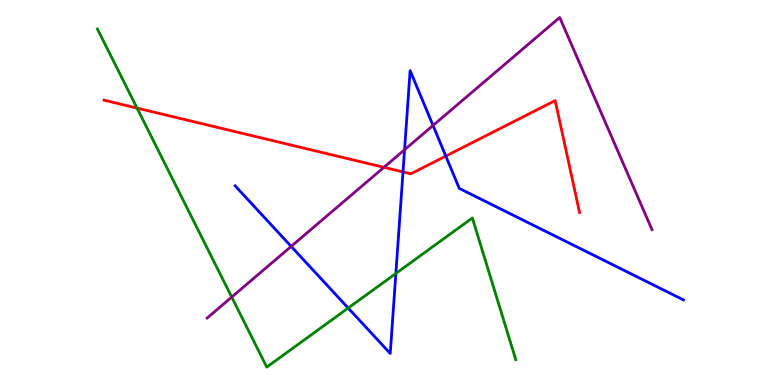[{'lines': ['blue', 'red'], 'intersections': [{'x': 5.2, 'y': 5.54}, {'x': 5.75, 'y': 5.95}]}, {'lines': ['green', 'red'], 'intersections': [{'x': 1.77, 'y': 7.19}]}, {'lines': ['purple', 'red'], 'intersections': [{'x': 4.95, 'y': 5.65}]}, {'lines': ['blue', 'green'], 'intersections': [{'x': 4.49, 'y': 2.0}, {'x': 5.11, 'y': 2.9}]}, {'lines': ['blue', 'purple'], 'intersections': [{'x': 3.76, 'y': 3.6}, {'x': 5.22, 'y': 6.11}, {'x': 5.59, 'y': 6.74}]}, {'lines': ['green', 'purple'], 'intersections': [{'x': 2.99, 'y': 2.28}]}]